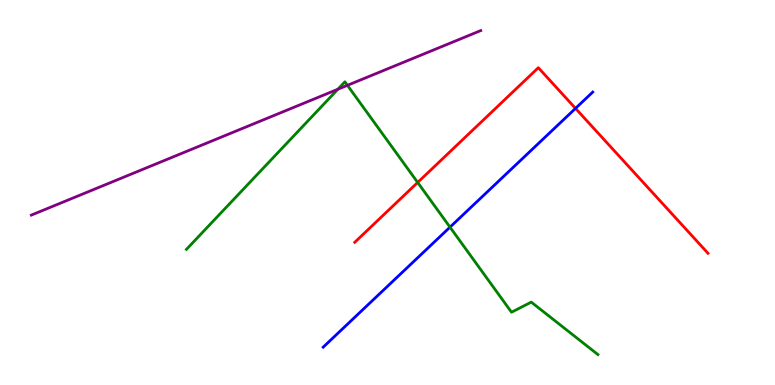[{'lines': ['blue', 'red'], 'intersections': [{'x': 7.43, 'y': 7.18}]}, {'lines': ['green', 'red'], 'intersections': [{'x': 5.39, 'y': 5.26}]}, {'lines': ['purple', 'red'], 'intersections': []}, {'lines': ['blue', 'green'], 'intersections': [{'x': 5.81, 'y': 4.1}]}, {'lines': ['blue', 'purple'], 'intersections': []}, {'lines': ['green', 'purple'], 'intersections': [{'x': 4.36, 'y': 7.68}, {'x': 4.48, 'y': 7.78}]}]